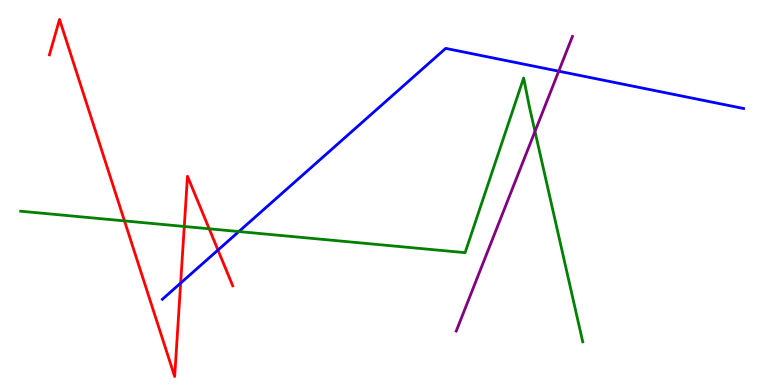[{'lines': ['blue', 'red'], 'intersections': [{'x': 2.33, 'y': 2.65}, {'x': 2.81, 'y': 3.51}]}, {'lines': ['green', 'red'], 'intersections': [{'x': 1.61, 'y': 4.26}, {'x': 2.38, 'y': 4.12}, {'x': 2.7, 'y': 4.06}]}, {'lines': ['purple', 'red'], 'intersections': []}, {'lines': ['blue', 'green'], 'intersections': [{'x': 3.08, 'y': 3.99}]}, {'lines': ['blue', 'purple'], 'intersections': [{'x': 7.21, 'y': 8.15}]}, {'lines': ['green', 'purple'], 'intersections': [{'x': 6.9, 'y': 6.59}]}]